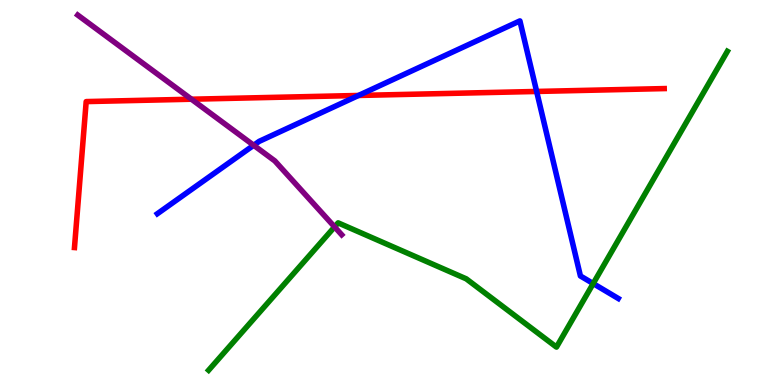[{'lines': ['blue', 'red'], 'intersections': [{'x': 4.63, 'y': 7.52}, {'x': 6.92, 'y': 7.62}]}, {'lines': ['green', 'red'], 'intersections': []}, {'lines': ['purple', 'red'], 'intersections': [{'x': 2.47, 'y': 7.42}]}, {'lines': ['blue', 'green'], 'intersections': [{'x': 7.65, 'y': 2.63}]}, {'lines': ['blue', 'purple'], 'intersections': [{'x': 3.27, 'y': 6.23}]}, {'lines': ['green', 'purple'], 'intersections': [{'x': 4.32, 'y': 4.11}]}]